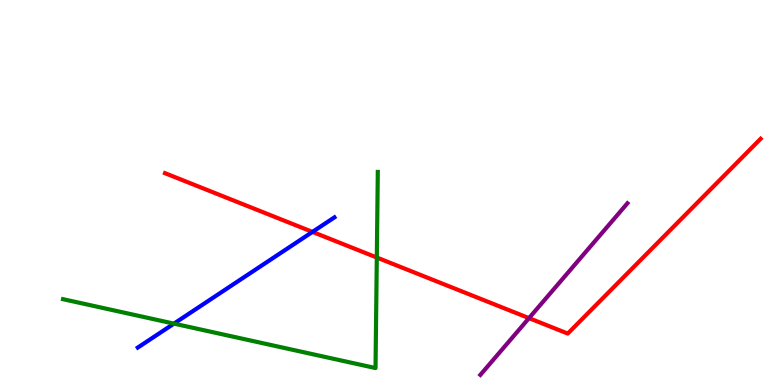[{'lines': ['blue', 'red'], 'intersections': [{'x': 4.03, 'y': 3.98}]}, {'lines': ['green', 'red'], 'intersections': [{'x': 4.86, 'y': 3.31}]}, {'lines': ['purple', 'red'], 'intersections': [{'x': 6.83, 'y': 1.74}]}, {'lines': ['blue', 'green'], 'intersections': [{'x': 2.24, 'y': 1.59}]}, {'lines': ['blue', 'purple'], 'intersections': []}, {'lines': ['green', 'purple'], 'intersections': []}]